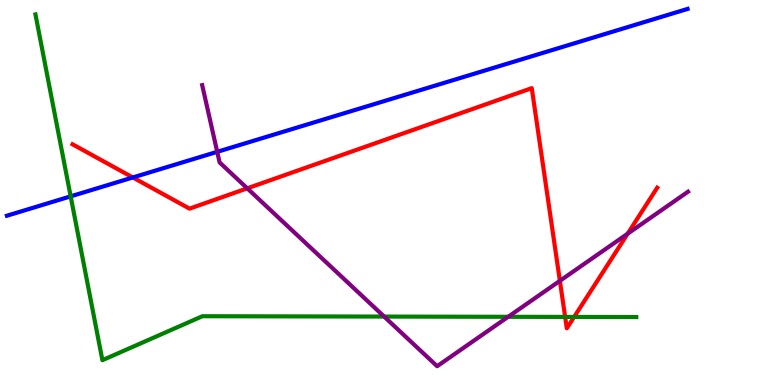[{'lines': ['blue', 'red'], 'intersections': [{'x': 1.71, 'y': 5.39}]}, {'lines': ['green', 'red'], 'intersections': [{'x': 7.29, 'y': 1.77}, {'x': 7.41, 'y': 1.77}]}, {'lines': ['purple', 'red'], 'intersections': [{'x': 3.19, 'y': 5.11}, {'x': 7.22, 'y': 2.71}, {'x': 8.1, 'y': 3.93}]}, {'lines': ['blue', 'green'], 'intersections': [{'x': 0.912, 'y': 4.9}]}, {'lines': ['blue', 'purple'], 'intersections': [{'x': 2.8, 'y': 6.06}]}, {'lines': ['green', 'purple'], 'intersections': [{'x': 4.96, 'y': 1.78}, {'x': 6.56, 'y': 1.77}]}]